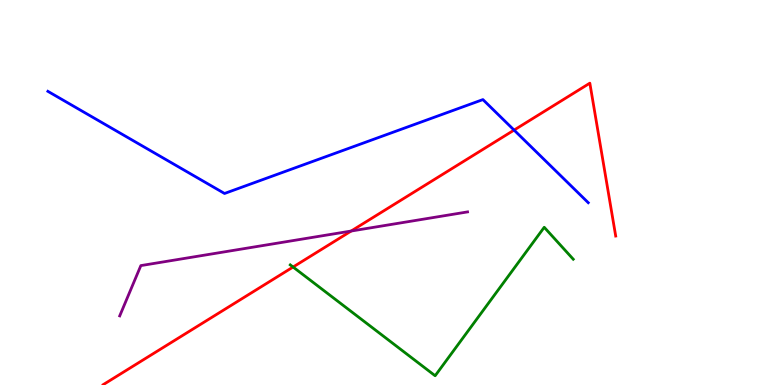[{'lines': ['blue', 'red'], 'intersections': [{'x': 6.63, 'y': 6.62}]}, {'lines': ['green', 'red'], 'intersections': [{'x': 3.78, 'y': 3.06}]}, {'lines': ['purple', 'red'], 'intersections': [{'x': 4.53, 'y': 4.0}]}, {'lines': ['blue', 'green'], 'intersections': []}, {'lines': ['blue', 'purple'], 'intersections': []}, {'lines': ['green', 'purple'], 'intersections': []}]